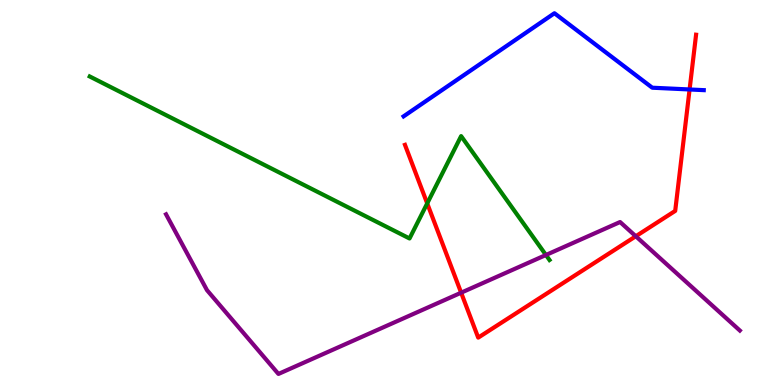[{'lines': ['blue', 'red'], 'intersections': [{'x': 8.9, 'y': 7.68}]}, {'lines': ['green', 'red'], 'intersections': [{'x': 5.51, 'y': 4.72}]}, {'lines': ['purple', 'red'], 'intersections': [{'x': 5.95, 'y': 2.4}, {'x': 8.2, 'y': 3.86}]}, {'lines': ['blue', 'green'], 'intersections': []}, {'lines': ['blue', 'purple'], 'intersections': []}, {'lines': ['green', 'purple'], 'intersections': [{'x': 7.04, 'y': 3.38}]}]